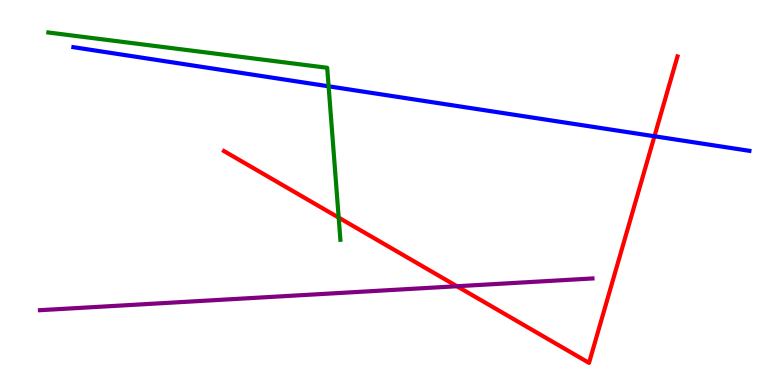[{'lines': ['blue', 'red'], 'intersections': [{'x': 8.44, 'y': 6.46}]}, {'lines': ['green', 'red'], 'intersections': [{'x': 4.37, 'y': 4.35}]}, {'lines': ['purple', 'red'], 'intersections': [{'x': 5.9, 'y': 2.57}]}, {'lines': ['blue', 'green'], 'intersections': [{'x': 4.24, 'y': 7.76}]}, {'lines': ['blue', 'purple'], 'intersections': []}, {'lines': ['green', 'purple'], 'intersections': []}]